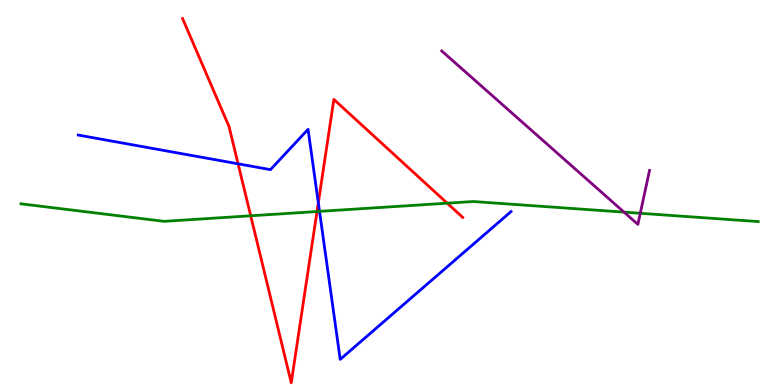[{'lines': ['blue', 'red'], 'intersections': [{'x': 3.07, 'y': 5.75}, {'x': 4.11, 'y': 4.73}]}, {'lines': ['green', 'red'], 'intersections': [{'x': 3.23, 'y': 4.4}, {'x': 4.09, 'y': 4.51}, {'x': 5.77, 'y': 4.72}]}, {'lines': ['purple', 'red'], 'intersections': []}, {'lines': ['blue', 'green'], 'intersections': [{'x': 4.12, 'y': 4.51}]}, {'lines': ['blue', 'purple'], 'intersections': []}, {'lines': ['green', 'purple'], 'intersections': [{'x': 8.05, 'y': 4.49}, {'x': 8.26, 'y': 4.46}]}]